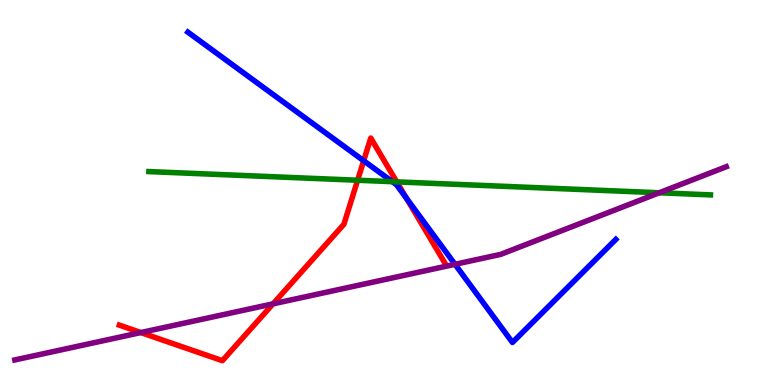[{'lines': ['blue', 'red'], 'intersections': [{'x': 4.69, 'y': 5.82}, {'x': 5.24, 'y': 4.85}]}, {'lines': ['green', 'red'], 'intersections': [{'x': 4.61, 'y': 5.32}, {'x': 5.12, 'y': 5.28}]}, {'lines': ['purple', 'red'], 'intersections': [{'x': 1.82, 'y': 1.36}, {'x': 3.52, 'y': 2.11}]}, {'lines': ['blue', 'green'], 'intersections': [{'x': 5.06, 'y': 5.28}]}, {'lines': ['blue', 'purple'], 'intersections': [{'x': 5.87, 'y': 3.13}]}, {'lines': ['green', 'purple'], 'intersections': [{'x': 8.51, 'y': 4.99}]}]